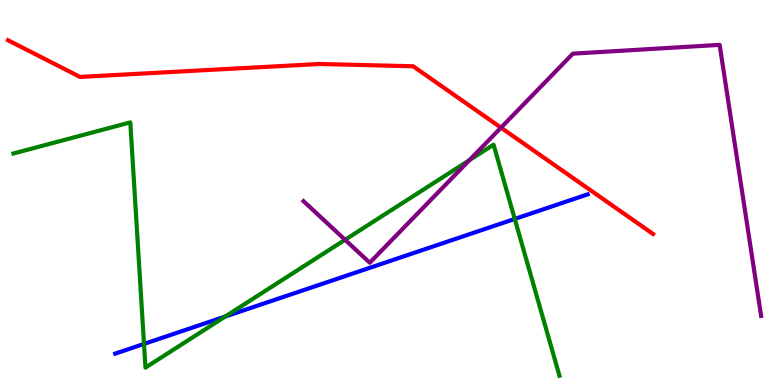[{'lines': ['blue', 'red'], 'intersections': []}, {'lines': ['green', 'red'], 'intersections': []}, {'lines': ['purple', 'red'], 'intersections': [{'x': 6.46, 'y': 6.68}]}, {'lines': ['blue', 'green'], 'intersections': [{'x': 1.86, 'y': 1.07}, {'x': 2.91, 'y': 1.78}, {'x': 6.64, 'y': 4.31}]}, {'lines': ['blue', 'purple'], 'intersections': []}, {'lines': ['green', 'purple'], 'intersections': [{'x': 4.45, 'y': 3.77}, {'x': 6.06, 'y': 5.84}]}]